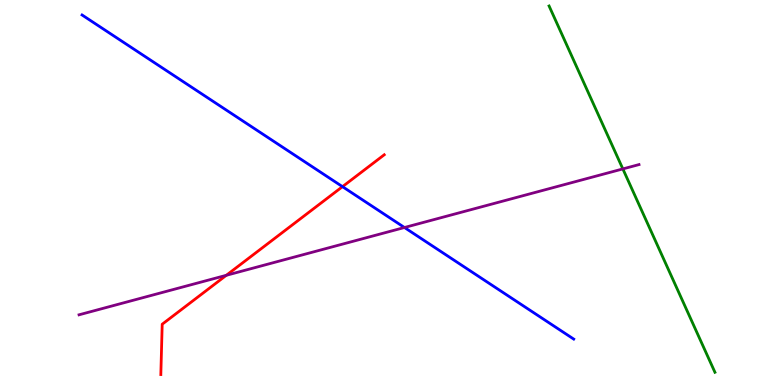[{'lines': ['blue', 'red'], 'intersections': [{'x': 4.42, 'y': 5.15}]}, {'lines': ['green', 'red'], 'intersections': []}, {'lines': ['purple', 'red'], 'intersections': [{'x': 2.92, 'y': 2.85}]}, {'lines': ['blue', 'green'], 'intersections': []}, {'lines': ['blue', 'purple'], 'intersections': [{'x': 5.22, 'y': 4.09}]}, {'lines': ['green', 'purple'], 'intersections': [{'x': 8.04, 'y': 5.61}]}]